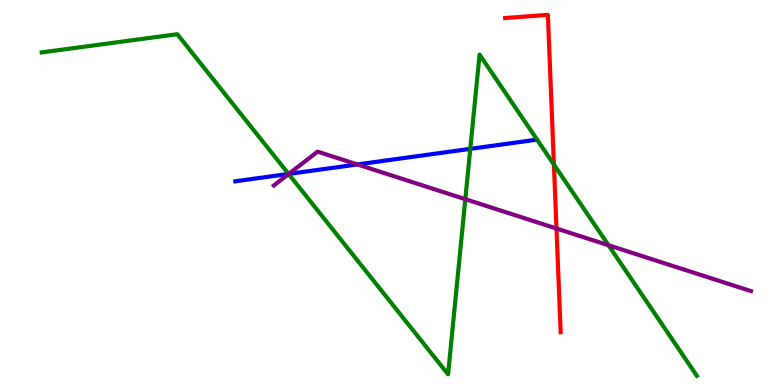[{'lines': ['blue', 'red'], 'intersections': []}, {'lines': ['green', 'red'], 'intersections': [{'x': 7.15, 'y': 5.73}]}, {'lines': ['purple', 'red'], 'intersections': [{'x': 7.18, 'y': 4.06}]}, {'lines': ['blue', 'green'], 'intersections': [{'x': 3.72, 'y': 5.48}, {'x': 6.07, 'y': 6.13}]}, {'lines': ['blue', 'purple'], 'intersections': [{'x': 3.73, 'y': 5.48}, {'x': 4.61, 'y': 5.73}]}, {'lines': ['green', 'purple'], 'intersections': [{'x': 3.72, 'y': 5.48}, {'x': 6.0, 'y': 4.83}, {'x': 7.85, 'y': 3.63}]}]